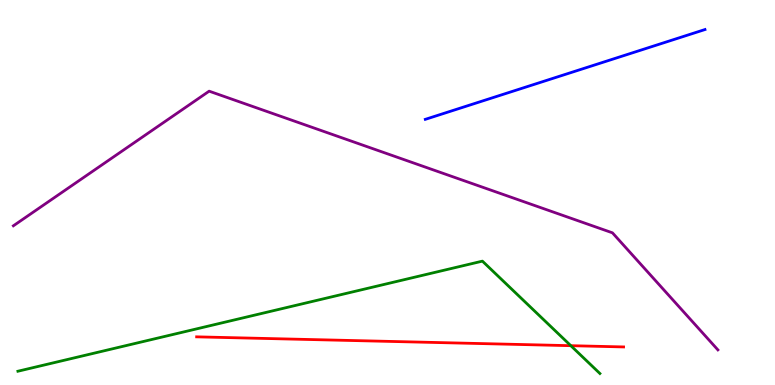[{'lines': ['blue', 'red'], 'intersections': []}, {'lines': ['green', 'red'], 'intersections': [{'x': 7.37, 'y': 1.02}]}, {'lines': ['purple', 'red'], 'intersections': []}, {'lines': ['blue', 'green'], 'intersections': []}, {'lines': ['blue', 'purple'], 'intersections': []}, {'lines': ['green', 'purple'], 'intersections': []}]